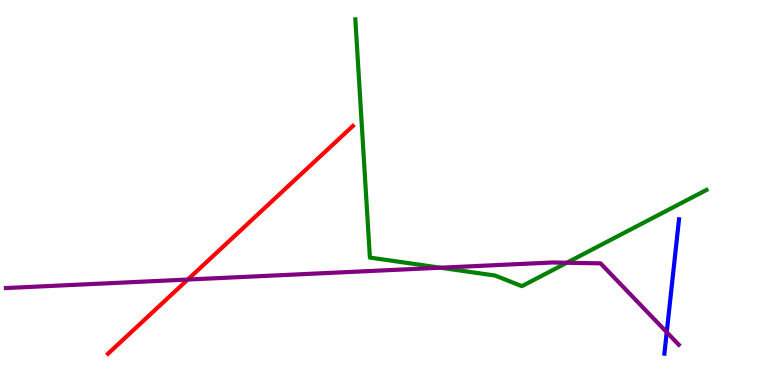[{'lines': ['blue', 'red'], 'intersections': []}, {'lines': ['green', 'red'], 'intersections': []}, {'lines': ['purple', 'red'], 'intersections': [{'x': 2.42, 'y': 2.74}]}, {'lines': ['blue', 'green'], 'intersections': []}, {'lines': ['blue', 'purple'], 'intersections': [{'x': 8.6, 'y': 1.37}]}, {'lines': ['green', 'purple'], 'intersections': [{'x': 5.68, 'y': 3.05}, {'x': 7.31, 'y': 3.18}]}]